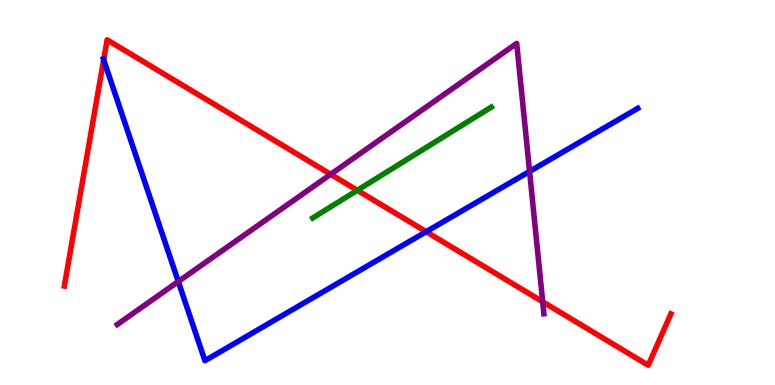[{'lines': ['blue', 'red'], 'intersections': [{'x': 1.34, 'y': 8.45}, {'x': 5.5, 'y': 3.98}]}, {'lines': ['green', 'red'], 'intersections': [{'x': 4.61, 'y': 5.06}]}, {'lines': ['purple', 'red'], 'intersections': [{'x': 4.27, 'y': 5.47}, {'x': 7.0, 'y': 2.16}]}, {'lines': ['blue', 'green'], 'intersections': []}, {'lines': ['blue', 'purple'], 'intersections': [{'x': 2.3, 'y': 2.69}, {'x': 6.83, 'y': 5.55}]}, {'lines': ['green', 'purple'], 'intersections': []}]